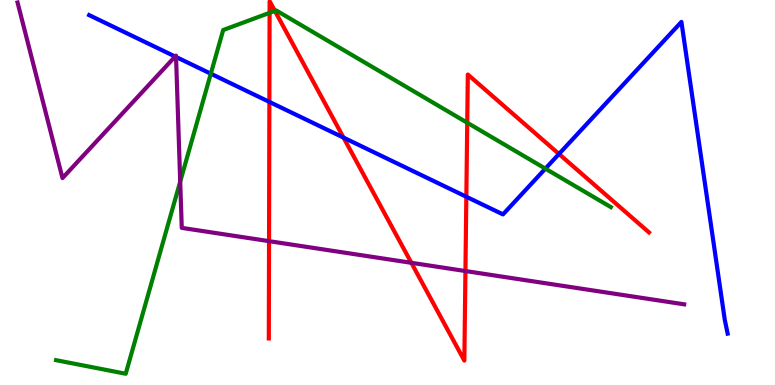[{'lines': ['blue', 'red'], 'intersections': [{'x': 3.48, 'y': 7.35}, {'x': 4.43, 'y': 6.43}, {'x': 6.02, 'y': 4.89}, {'x': 7.21, 'y': 6.0}]}, {'lines': ['green', 'red'], 'intersections': [{'x': 3.48, 'y': 9.67}, {'x': 3.55, 'y': 9.72}, {'x': 6.03, 'y': 6.81}]}, {'lines': ['purple', 'red'], 'intersections': [{'x': 3.47, 'y': 3.74}, {'x': 5.31, 'y': 3.17}, {'x': 6.01, 'y': 2.96}]}, {'lines': ['blue', 'green'], 'intersections': [{'x': 2.72, 'y': 8.09}, {'x': 7.04, 'y': 5.62}]}, {'lines': ['blue', 'purple'], 'intersections': [{'x': 2.26, 'y': 8.53}, {'x': 2.27, 'y': 8.52}]}, {'lines': ['green', 'purple'], 'intersections': [{'x': 2.33, 'y': 5.28}]}]